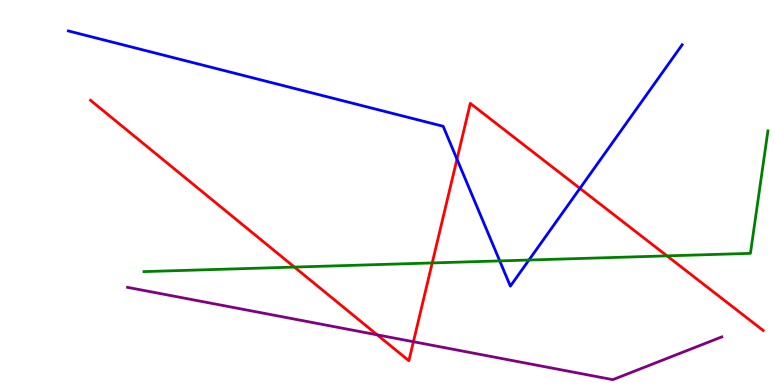[{'lines': ['blue', 'red'], 'intersections': [{'x': 5.9, 'y': 5.87}, {'x': 7.48, 'y': 5.11}]}, {'lines': ['green', 'red'], 'intersections': [{'x': 3.8, 'y': 3.06}, {'x': 5.58, 'y': 3.17}, {'x': 8.61, 'y': 3.35}]}, {'lines': ['purple', 'red'], 'intersections': [{'x': 4.87, 'y': 1.3}, {'x': 5.33, 'y': 1.12}]}, {'lines': ['blue', 'green'], 'intersections': [{'x': 6.45, 'y': 3.22}, {'x': 6.83, 'y': 3.25}]}, {'lines': ['blue', 'purple'], 'intersections': []}, {'lines': ['green', 'purple'], 'intersections': []}]